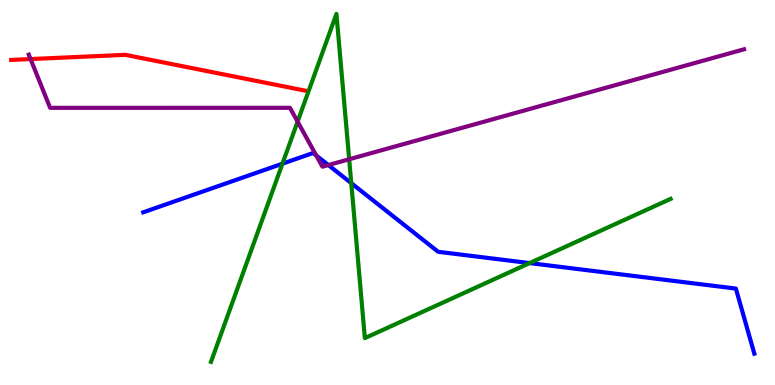[{'lines': ['blue', 'red'], 'intersections': []}, {'lines': ['green', 'red'], 'intersections': []}, {'lines': ['purple', 'red'], 'intersections': [{'x': 0.394, 'y': 8.47}]}, {'lines': ['blue', 'green'], 'intersections': [{'x': 3.64, 'y': 5.75}, {'x': 4.53, 'y': 5.24}, {'x': 6.83, 'y': 3.17}]}, {'lines': ['blue', 'purple'], 'intersections': [{'x': 4.08, 'y': 5.96}, {'x': 4.24, 'y': 5.71}]}, {'lines': ['green', 'purple'], 'intersections': [{'x': 3.84, 'y': 6.84}, {'x': 4.51, 'y': 5.86}]}]